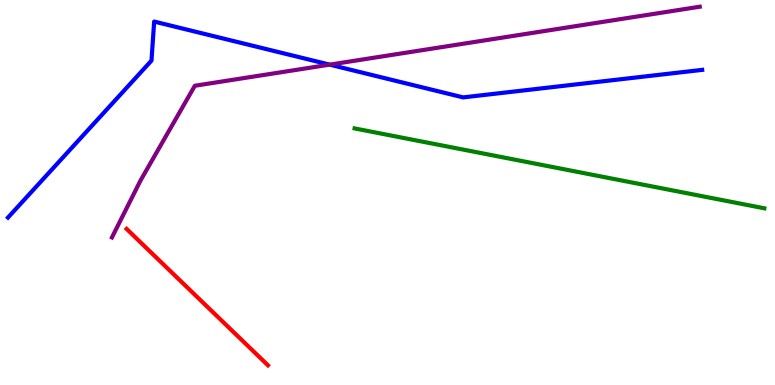[{'lines': ['blue', 'red'], 'intersections': []}, {'lines': ['green', 'red'], 'intersections': []}, {'lines': ['purple', 'red'], 'intersections': []}, {'lines': ['blue', 'green'], 'intersections': []}, {'lines': ['blue', 'purple'], 'intersections': [{'x': 4.25, 'y': 8.32}]}, {'lines': ['green', 'purple'], 'intersections': []}]